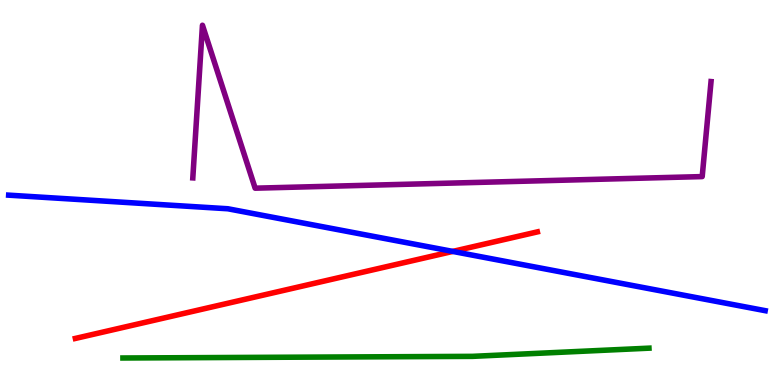[{'lines': ['blue', 'red'], 'intersections': [{'x': 5.84, 'y': 3.47}]}, {'lines': ['green', 'red'], 'intersections': []}, {'lines': ['purple', 'red'], 'intersections': []}, {'lines': ['blue', 'green'], 'intersections': []}, {'lines': ['blue', 'purple'], 'intersections': []}, {'lines': ['green', 'purple'], 'intersections': []}]